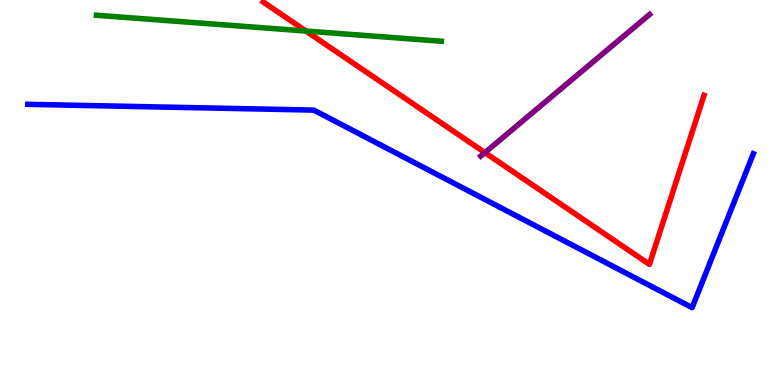[{'lines': ['blue', 'red'], 'intersections': []}, {'lines': ['green', 'red'], 'intersections': [{'x': 3.95, 'y': 9.19}]}, {'lines': ['purple', 'red'], 'intersections': [{'x': 6.26, 'y': 6.04}]}, {'lines': ['blue', 'green'], 'intersections': []}, {'lines': ['blue', 'purple'], 'intersections': []}, {'lines': ['green', 'purple'], 'intersections': []}]